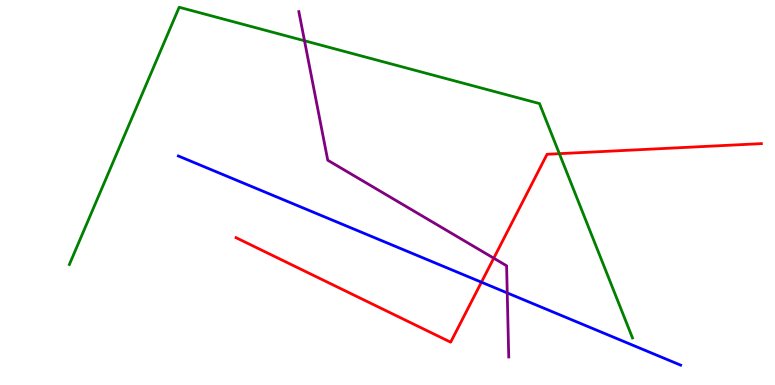[{'lines': ['blue', 'red'], 'intersections': [{'x': 6.21, 'y': 2.67}]}, {'lines': ['green', 'red'], 'intersections': [{'x': 7.22, 'y': 6.01}]}, {'lines': ['purple', 'red'], 'intersections': [{'x': 6.37, 'y': 3.29}]}, {'lines': ['blue', 'green'], 'intersections': []}, {'lines': ['blue', 'purple'], 'intersections': [{'x': 6.55, 'y': 2.39}]}, {'lines': ['green', 'purple'], 'intersections': [{'x': 3.93, 'y': 8.94}]}]